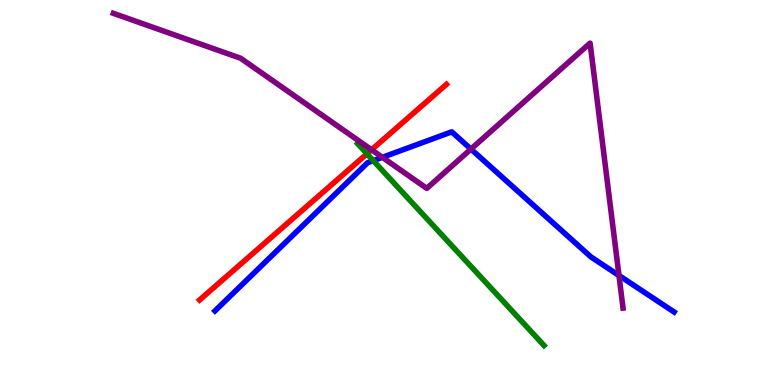[{'lines': ['blue', 'red'], 'intersections': []}, {'lines': ['green', 'red'], 'intersections': [{'x': 4.73, 'y': 6.01}]}, {'lines': ['purple', 'red'], 'intersections': [{'x': 4.79, 'y': 6.11}]}, {'lines': ['blue', 'green'], 'intersections': [{'x': 4.82, 'y': 5.83}]}, {'lines': ['blue', 'purple'], 'intersections': [{'x': 4.93, 'y': 5.91}, {'x': 6.08, 'y': 6.13}, {'x': 7.99, 'y': 2.84}]}, {'lines': ['green', 'purple'], 'intersections': []}]